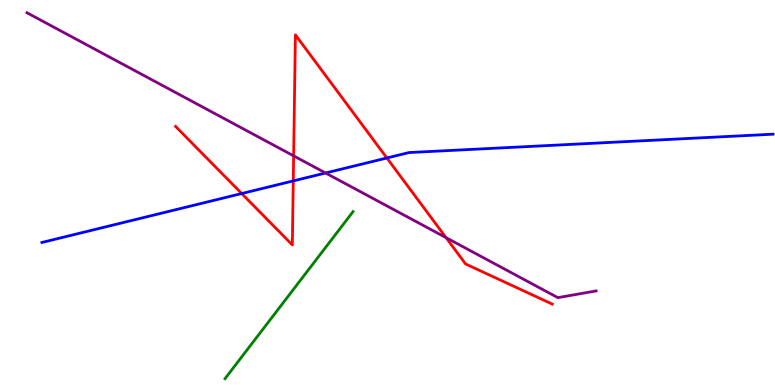[{'lines': ['blue', 'red'], 'intersections': [{'x': 3.12, 'y': 4.97}, {'x': 3.78, 'y': 5.3}, {'x': 4.99, 'y': 5.9}]}, {'lines': ['green', 'red'], 'intersections': []}, {'lines': ['purple', 'red'], 'intersections': [{'x': 3.79, 'y': 5.95}, {'x': 5.76, 'y': 3.83}]}, {'lines': ['blue', 'green'], 'intersections': []}, {'lines': ['blue', 'purple'], 'intersections': [{'x': 4.2, 'y': 5.51}]}, {'lines': ['green', 'purple'], 'intersections': []}]